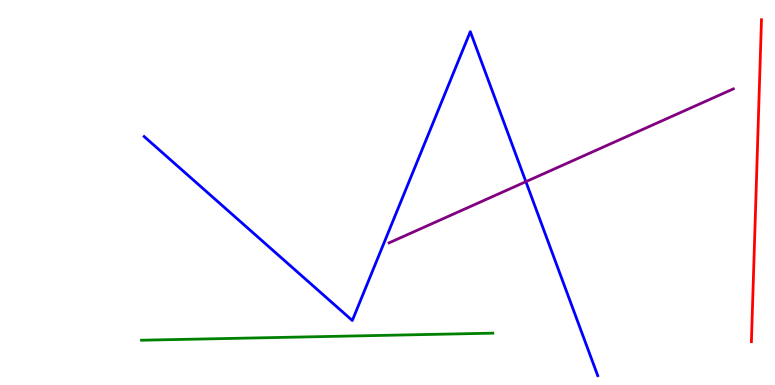[{'lines': ['blue', 'red'], 'intersections': []}, {'lines': ['green', 'red'], 'intersections': []}, {'lines': ['purple', 'red'], 'intersections': []}, {'lines': ['blue', 'green'], 'intersections': []}, {'lines': ['blue', 'purple'], 'intersections': [{'x': 6.79, 'y': 5.28}]}, {'lines': ['green', 'purple'], 'intersections': []}]